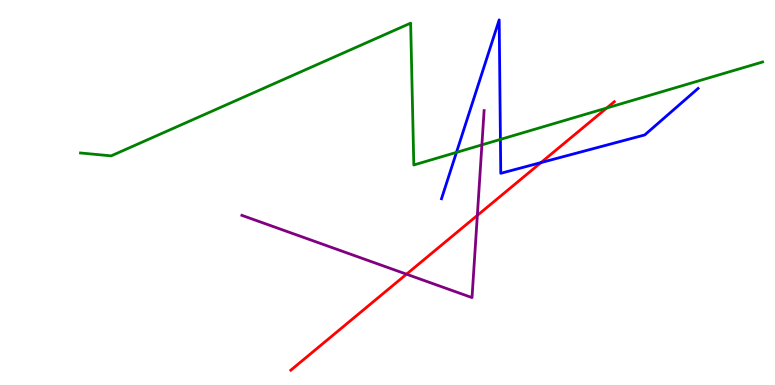[{'lines': ['blue', 'red'], 'intersections': [{'x': 6.98, 'y': 5.78}]}, {'lines': ['green', 'red'], 'intersections': [{'x': 7.83, 'y': 7.19}]}, {'lines': ['purple', 'red'], 'intersections': [{'x': 5.25, 'y': 2.88}, {'x': 6.16, 'y': 4.41}]}, {'lines': ['blue', 'green'], 'intersections': [{'x': 5.89, 'y': 6.04}, {'x': 6.46, 'y': 6.38}]}, {'lines': ['blue', 'purple'], 'intersections': []}, {'lines': ['green', 'purple'], 'intersections': [{'x': 6.22, 'y': 6.24}]}]